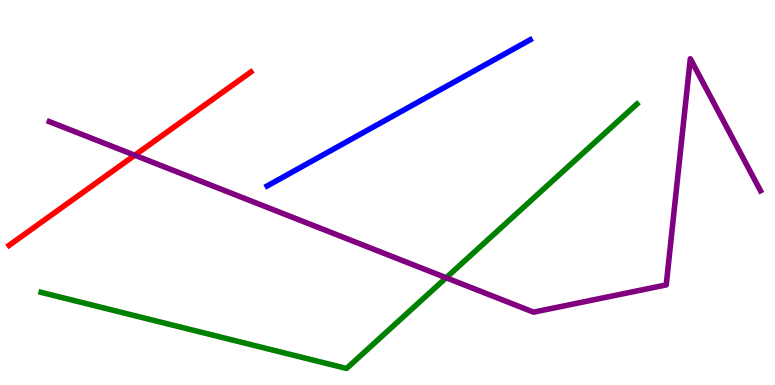[{'lines': ['blue', 'red'], 'intersections': []}, {'lines': ['green', 'red'], 'intersections': []}, {'lines': ['purple', 'red'], 'intersections': [{'x': 1.74, 'y': 5.97}]}, {'lines': ['blue', 'green'], 'intersections': []}, {'lines': ['blue', 'purple'], 'intersections': []}, {'lines': ['green', 'purple'], 'intersections': [{'x': 5.76, 'y': 2.79}]}]